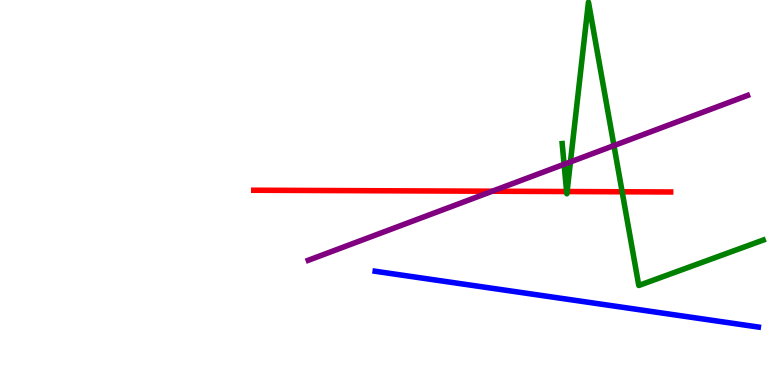[{'lines': ['blue', 'red'], 'intersections': []}, {'lines': ['green', 'red'], 'intersections': [{'x': 7.31, 'y': 5.02}, {'x': 7.32, 'y': 5.02}, {'x': 8.03, 'y': 5.02}]}, {'lines': ['purple', 'red'], 'intersections': [{'x': 6.35, 'y': 5.03}]}, {'lines': ['blue', 'green'], 'intersections': []}, {'lines': ['blue', 'purple'], 'intersections': []}, {'lines': ['green', 'purple'], 'intersections': [{'x': 7.28, 'y': 5.73}, {'x': 7.36, 'y': 5.79}, {'x': 7.92, 'y': 6.22}]}]